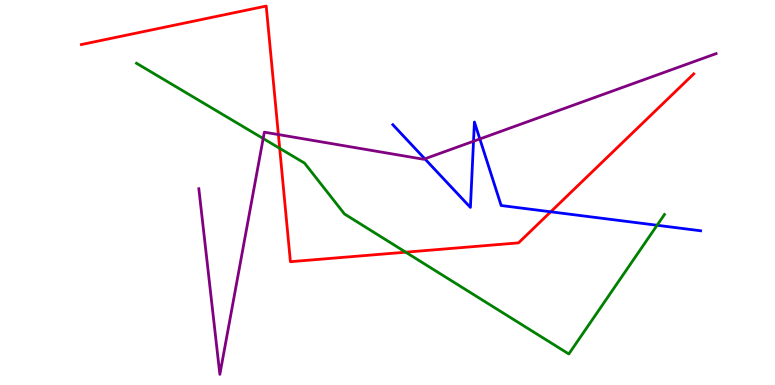[{'lines': ['blue', 'red'], 'intersections': [{'x': 7.11, 'y': 4.5}]}, {'lines': ['green', 'red'], 'intersections': [{'x': 3.61, 'y': 6.15}, {'x': 5.23, 'y': 3.45}]}, {'lines': ['purple', 'red'], 'intersections': [{'x': 3.59, 'y': 6.5}]}, {'lines': ['blue', 'green'], 'intersections': [{'x': 8.48, 'y': 4.15}]}, {'lines': ['blue', 'purple'], 'intersections': [{'x': 5.48, 'y': 5.87}, {'x': 6.11, 'y': 6.33}, {'x': 6.19, 'y': 6.39}]}, {'lines': ['green', 'purple'], 'intersections': [{'x': 3.4, 'y': 6.4}]}]